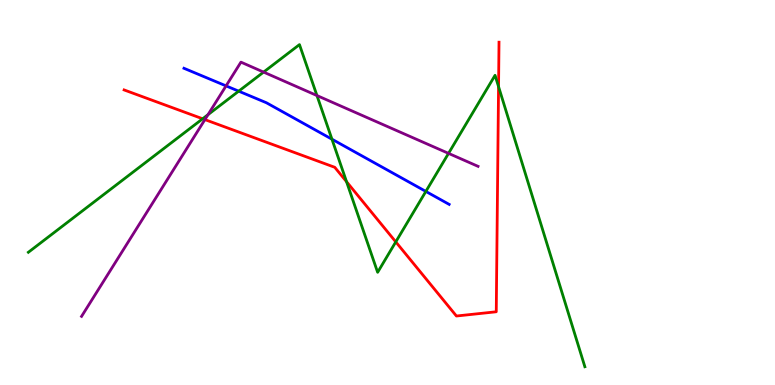[{'lines': ['blue', 'red'], 'intersections': []}, {'lines': ['green', 'red'], 'intersections': [{'x': 2.61, 'y': 6.91}, {'x': 4.47, 'y': 5.28}, {'x': 5.11, 'y': 3.72}, {'x': 6.43, 'y': 7.75}]}, {'lines': ['purple', 'red'], 'intersections': [{'x': 2.64, 'y': 6.89}]}, {'lines': ['blue', 'green'], 'intersections': [{'x': 3.08, 'y': 7.63}, {'x': 4.28, 'y': 6.38}, {'x': 5.49, 'y': 5.03}]}, {'lines': ['blue', 'purple'], 'intersections': [{'x': 2.92, 'y': 7.77}]}, {'lines': ['green', 'purple'], 'intersections': [{'x': 2.68, 'y': 7.02}, {'x': 3.4, 'y': 8.13}, {'x': 4.09, 'y': 7.52}, {'x': 5.79, 'y': 6.02}]}]